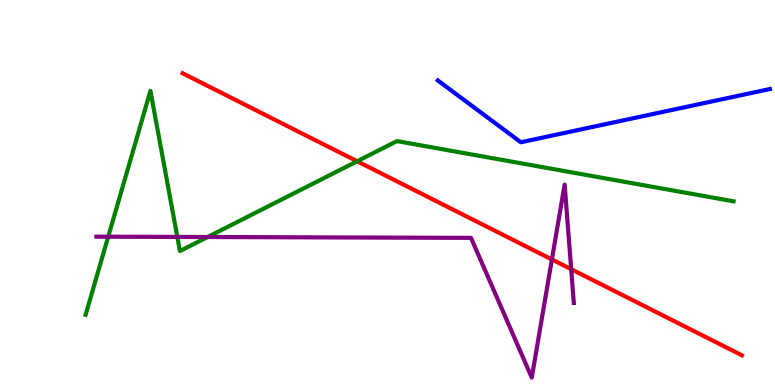[{'lines': ['blue', 'red'], 'intersections': []}, {'lines': ['green', 'red'], 'intersections': [{'x': 4.61, 'y': 5.81}]}, {'lines': ['purple', 'red'], 'intersections': [{'x': 7.12, 'y': 3.26}, {'x': 7.37, 'y': 3.01}]}, {'lines': ['blue', 'green'], 'intersections': []}, {'lines': ['blue', 'purple'], 'intersections': []}, {'lines': ['green', 'purple'], 'intersections': [{'x': 1.4, 'y': 3.85}, {'x': 2.29, 'y': 3.85}, {'x': 2.68, 'y': 3.84}]}]